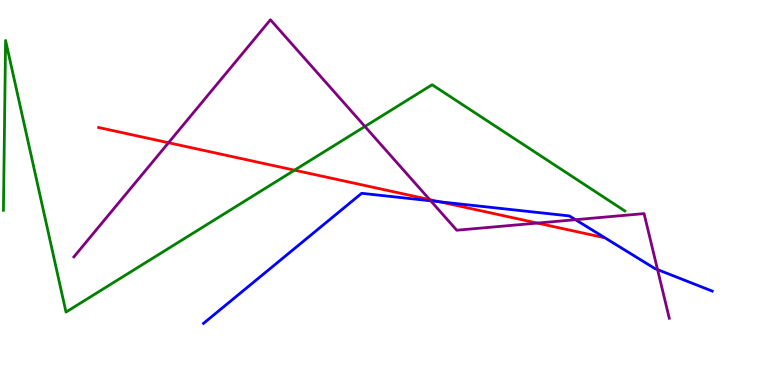[{'lines': ['blue', 'red'], 'intersections': [{'x': 5.67, 'y': 4.76}]}, {'lines': ['green', 'red'], 'intersections': [{'x': 3.8, 'y': 5.58}]}, {'lines': ['purple', 'red'], 'intersections': [{'x': 2.17, 'y': 6.29}, {'x': 5.54, 'y': 4.82}, {'x': 6.93, 'y': 4.21}]}, {'lines': ['blue', 'green'], 'intersections': []}, {'lines': ['blue', 'purple'], 'intersections': [{'x': 5.56, 'y': 4.78}, {'x': 7.43, 'y': 4.29}, {'x': 8.48, 'y': 3.0}]}, {'lines': ['green', 'purple'], 'intersections': [{'x': 4.71, 'y': 6.71}]}]